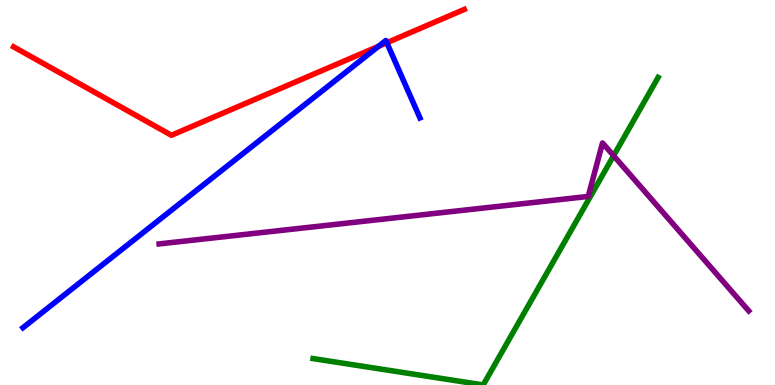[{'lines': ['blue', 'red'], 'intersections': [{'x': 4.89, 'y': 8.8}, {'x': 4.99, 'y': 8.89}]}, {'lines': ['green', 'red'], 'intersections': []}, {'lines': ['purple', 'red'], 'intersections': []}, {'lines': ['blue', 'green'], 'intersections': []}, {'lines': ['blue', 'purple'], 'intersections': []}, {'lines': ['green', 'purple'], 'intersections': [{'x': 7.92, 'y': 5.96}]}]